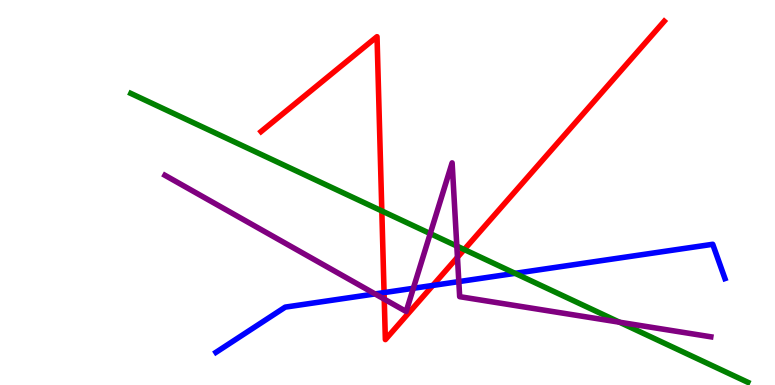[{'lines': ['blue', 'red'], 'intersections': [{'x': 4.96, 'y': 2.4}, {'x': 5.58, 'y': 2.59}]}, {'lines': ['green', 'red'], 'intersections': [{'x': 4.93, 'y': 4.52}, {'x': 5.99, 'y': 3.52}]}, {'lines': ['purple', 'red'], 'intersections': [{'x': 4.96, 'y': 2.23}, {'x': 5.9, 'y': 3.32}]}, {'lines': ['blue', 'green'], 'intersections': [{'x': 6.65, 'y': 2.9}]}, {'lines': ['blue', 'purple'], 'intersections': [{'x': 4.84, 'y': 2.37}, {'x': 5.33, 'y': 2.51}, {'x': 5.92, 'y': 2.69}]}, {'lines': ['green', 'purple'], 'intersections': [{'x': 5.55, 'y': 3.93}, {'x': 5.89, 'y': 3.61}, {'x': 7.99, 'y': 1.63}]}]